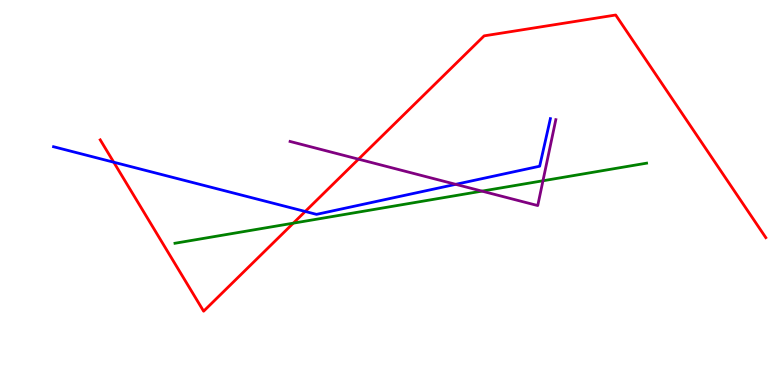[{'lines': ['blue', 'red'], 'intersections': [{'x': 1.47, 'y': 5.79}, {'x': 3.94, 'y': 4.51}]}, {'lines': ['green', 'red'], 'intersections': [{'x': 3.78, 'y': 4.2}]}, {'lines': ['purple', 'red'], 'intersections': [{'x': 4.63, 'y': 5.87}]}, {'lines': ['blue', 'green'], 'intersections': []}, {'lines': ['blue', 'purple'], 'intersections': [{'x': 5.88, 'y': 5.21}]}, {'lines': ['green', 'purple'], 'intersections': [{'x': 6.22, 'y': 5.04}, {'x': 7.01, 'y': 5.3}]}]